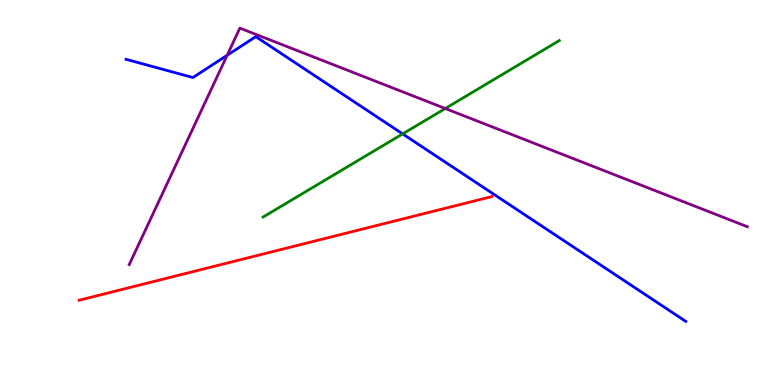[{'lines': ['blue', 'red'], 'intersections': []}, {'lines': ['green', 'red'], 'intersections': []}, {'lines': ['purple', 'red'], 'intersections': []}, {'lines': ['blue', 'green'], 'intersections': [{'x': 5.2, 'y': 6.52}]}, {'lines': ['blue', 'purple'], 'intersections': [{'x': 2.93, 'y': 8.56}]}, {'lines': ['green', 'purple'], 'intersections': [{'x': 5.75, 'y': 7.18}]}]